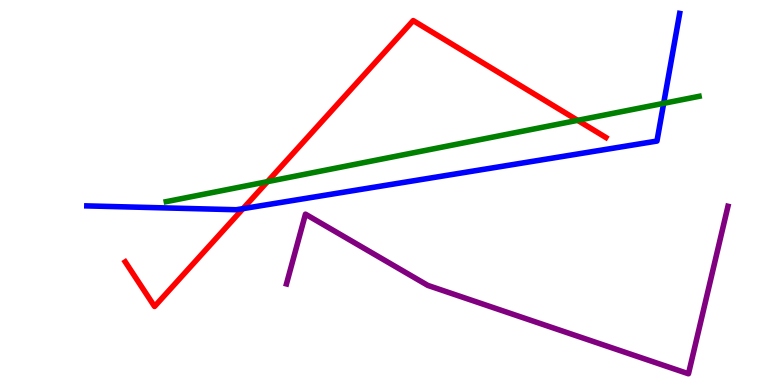[{'lines': ['blue', 'red'], 'intersections': [{'x': 3.14, 'y': 4.58}]}, {'lines': ['green', 'red'], 'intersections': [{'x': 3.45, 'y': 5.28}, {'x': 7.45, 'y': 6.87}]}, {'lines': ['purple', 'red'], 'intersections': []}, {'lines': ['blue', 'green'], 'intersections': [{'x': 8.56, 'y': 7.32}]}, {'lines': ['blue', 'purple'], 'intersections': []}, {'lines': ['green', 'purple'], 'intersections': []}]